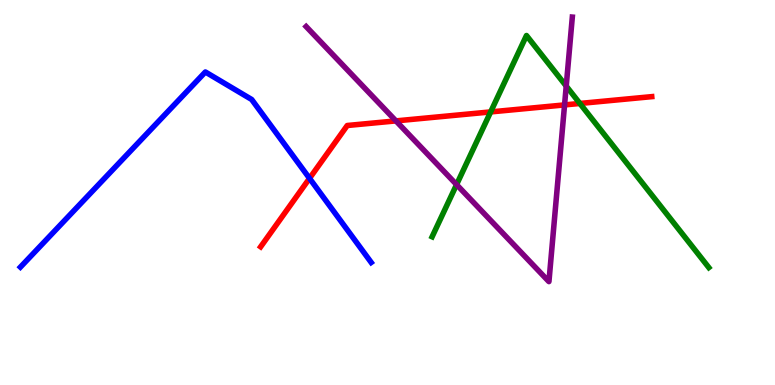[{'lines': ['blue', 'red'], 'intersections': [{'x': 3.99, 'y': 5.37}]}, {'lines': ['green', 'red'], 'intersections': [{'x': 6.33, 'y': 7.09}, {'x': 7.48, 'y': 7.31}]}, {'lines': ['purple', 'red'], 'intersections': [{'x': 5.11, 'y': 6.86}, {'x': 7.28, 'y': 7.28}]}, {'lines': ['blue', 'green'], 'intersections': []}, {'lines': ['blue', 'purple'], 'intersections': []}, {'lines': ['green', 'purple'], 'intersections': [{'x': 5.89, 'y': 5.21}, {'x': 7.31, 'y': 7.76}]}]